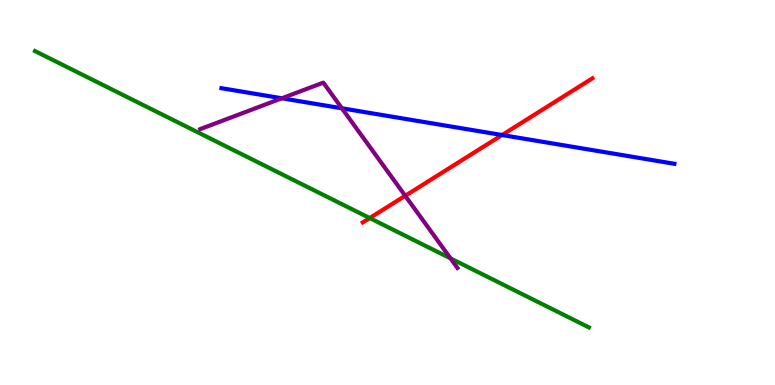[{'lines': ['blue', 'red'], 'intersections': [{'x': 6.48, 'y': 6.49}]}, {'lines': ['green', 'red'], 'intersections': [{'x': 4.77, 'y': 4.34}]}, {'lines': ['purple', 'red'], 'intersections': [{'x': 5.23, 'y': 4.91}]}, {'lines': ['blue', 'green'], 'intersections': []}, {'lines': ['blue', 'purple'], 'intersections': [{'x': 3.64, 'y': 7.45}, {'x': 4.41, 'y': 7.19}]}, {'lines': ['green', 'purple'], 'intersections': [{'x': 5.81, 'y': 3.29}]}]